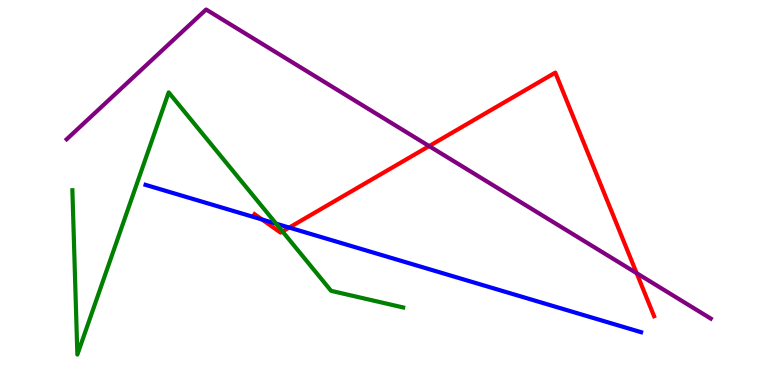[{'lines': ['blue', 'red'], 'intersections': [{'x': 3.38, 'y': 4.3}, {'x': 3.73, 'y': 4.09}]}, {'lines': ['green', 'red'], 'intersections': [{'x': 3.65, 'y': 3.99}]}, {'lines': ['purple', 'red'], 'intersections': [{'x': 5.54, 'y': 6.21}, {'x': 8.21, 'y': 2.9}]}, {'lines': ['blue', 'green'], 'intersections': [{'x': 3.56, 'y': 4.19}]}, {'lines': ['blue', 'purple'], 'intersections': []}, {'lines': ['green', 'purple'], 'intersections': []}]